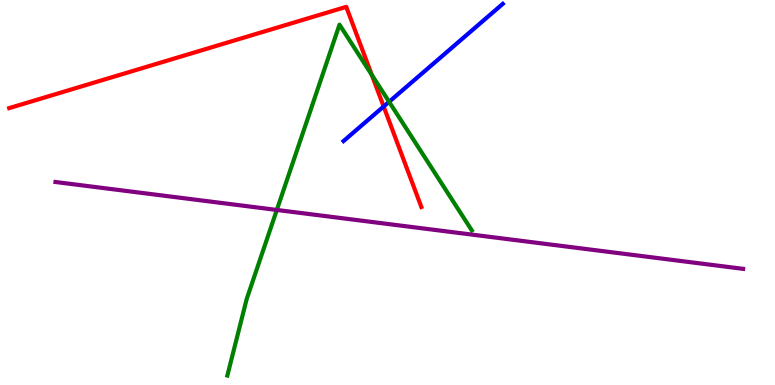[{'lines': ['blue', 'red'], 'intersections': [{'x': 4.95, 'y': 7.23}]}, {'lines': ['green', 'red'], 'intersections': [{'x': 4.8, 'y': 8.06}]}, {'lines': ['purple', 'red'], 'intersections': []}, {'lines': ['blue', 'green'], 'intersections': [{'x': 5.02, 'y': 7.36}]}, {'lines': ['blue', 'purple'], 'intersections': []}, {'lines': ['green', 'purple'], 'intersections': [{'x': 3.57, 'y': 4.55}]}]